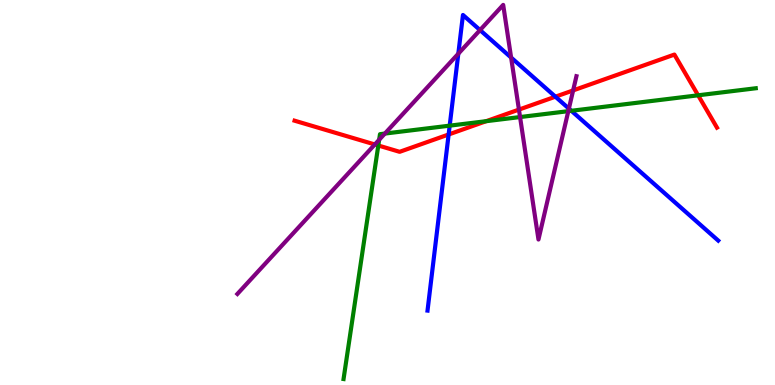[{'lines': ['blue', 'red'], 'intersections': [{'x': 5.79, 'y': 6.51}, {'x': 7.17, 'y': 7.49}]}, {'lines': ['green', 'red'], 'intersections': [{'x': 4.88, 'y': 6.22}, {'x': 6.27, 'y': 6.85}, {'x': 9.01, 'y': 7.52}]}, {'lines': ['purple', 'red'], 'intersections': [{'x': 4.84, 'y': 6.25}, {'x': 6.7, 'y': 7.15}, {'x': 7.4, 'y': 7.65}]}, {'lines': ['blue', 'green'], 'intersections': [{'x': 5.8, 'y': 6.74}, {'x': 7.37, 'y': 7.12}]}, {'lines': ['blue', 'purple'], 'intersections': [{'x': 5.91, 'y': 8.61}, {'x': 6.19, 'y': 9.22}, {'x': 6.59, 'y': 8.51}, {'x': 7.34, 'y': 7.18}]}, {'lines': ['green', 'purple'], 'intersections': [{'x': 4.89, 'y': 6.37}, {'x': 4.97, 'y': 6.53}, {'x': 6.71, 'y': 6.96}, {'x': 7.33, 'y': 7.11}]}]